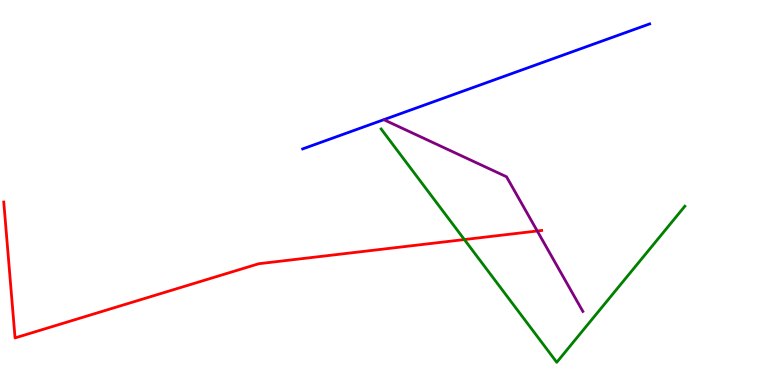[{'lines': ['blue', 'red'], 'intersections': []}, {'lines': ['green', 'red'], 'intersections': [{'x': 5.99, 'y': 3.78}]}, {'lines': ['purple', 'red'], 'intersections': [{'x': 6.93, 'y': 4.0}]}, {'lines': ['blue', 'green'], 'intersections': []}, {'lines': ['blue', 'purple'], 'intersections': []}, {'lines': ['green', 'purple'], 'intersections': []}]